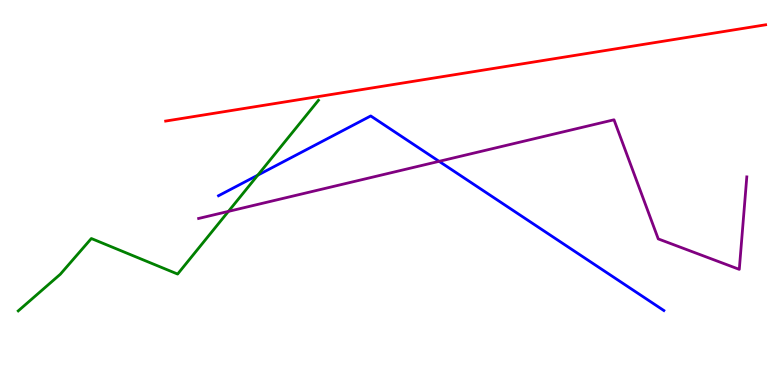[{'lines': ['blue', 'red'], 'intersections': []}, {'lines': ['green', 'red'], 'intersections': []}, {'lines': ['purple', 'red'], 'intersections': []}, {'lines': ['blue', 'green'], 'intersections': [{'x': 3.33, 'y': 5.45}]}, {'lines': ['blue', 'purple'], 'intersections': [{'x': 5.67, 'y': 5.81}]}, {'lines': ['green', 'purple'], 'intersections': [{'x': 2.95, 'y': 4.51}]}]